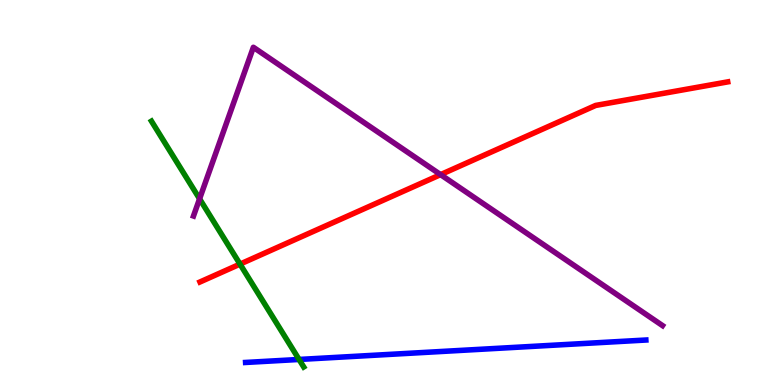[{'lines': ['blue', 'red'], 'intersections': []}, {'lines': ['green', 'red'], 'intersections': [{'x': 3.1, 'y': 3.14}]}, {'lines': ['purple', 'red'], 'intersections': [{'x': 5.68, 'y': 5.46}]}, {'lines': ['blue', 'green'], 'intersections': [{'x': 3.86, 'y': 0.663}]}, {'lines': ['blue', 'purple'], 'intersections': []}, {'lines': ['green', 'purple'], 'intersections': [{'x': 2.58, 'y': 4.84}]}]